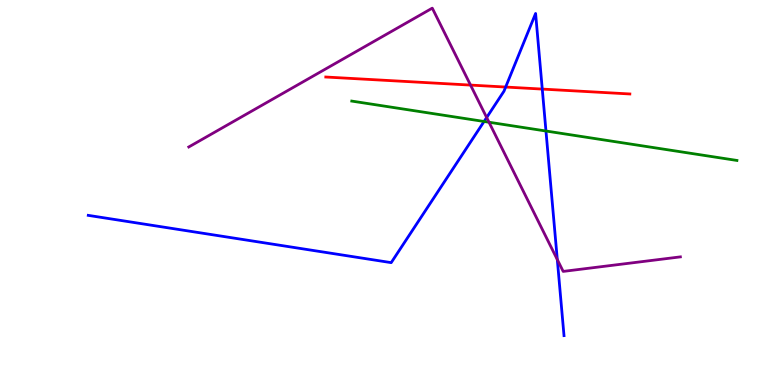[{'lines': ['blue', 'red'], 'intersections': [{'x': 6.52, 'y': 7.74}, {'x': 7.0, 'y': 7.69}]}, {'lines': ['green', 'red'], 'intersections': []}, {'lines': ['purple', 'red'], 'intersections': [{'x': 6.07, 'y': 7.79}]}, {'lines': ['blue', 'green'], 'intersections': [{'x': 6.25, 'y': 6.84}, {'x': 7.04, 'y': 6.6}]}, {'lines': ['blue', 'purple'], 'intersections': [{'x': 6.28, 'y': 6.95}, {'x': 7.19, 'y': 3.26}]}, {'lines': ['green', 'purple'], 'intersections': [{'x': 6.31, 'y': 6.83}]}]